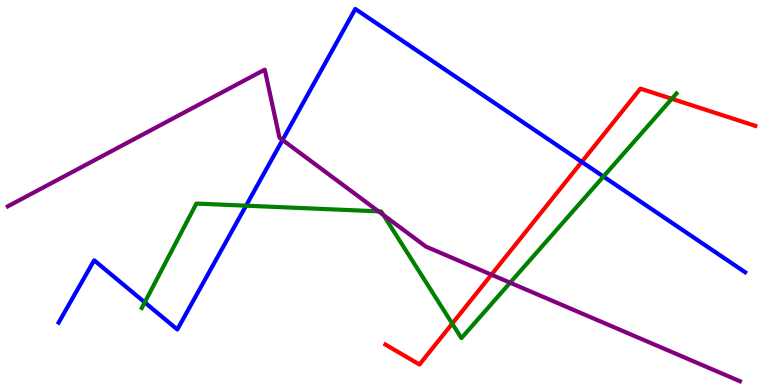[{'lines': ['blue', 'red'], 'intersections': [{'x': 7.51, 'y': 5.79}]}, {'lines': ['green', 'red'], 'intersections': [{'x': 5.84, 'y': 1.59}, {'x': 8.67, 'y': 7.43}]}, {'lines': ['purple', 'red'], 'intersections': [{'x': 6.34, 'y': 2.87}]}, {'lines': ['blue', 'green'], 'intersections': [{'x': 1.87, 'y': 2.15}, {'x': 3.17, 'y': 4.66}, {'x': 7.79, 'y': 5.41}]}, {'lines': ['blue', 'purple'], 'intersections': [{'x': 3.65, 'y': 6.36}]}, {'lines': ['green', 'purple'], 'intersections': [{'x': 4.88, 'y': 4.51}, {'x': 4.95, 'y': 4.42}, {'x': 6.58, 'y': 2.66}]}]